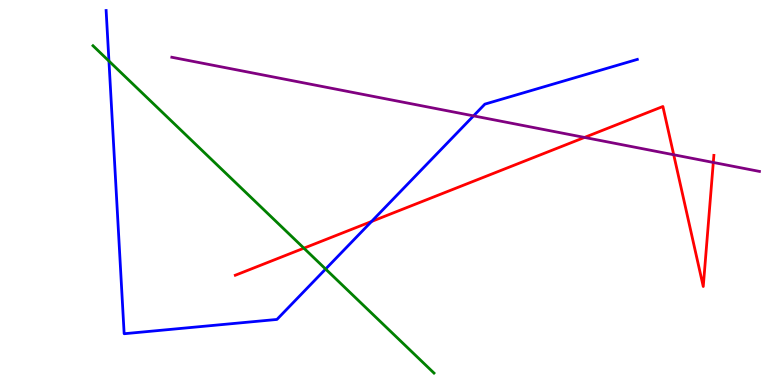[{'lines': ['blue', 'red'], 'intersections': [{'x': 4.79, 'y': 4.25}]}, {'lines': ['green', 'red'], 'intersections': [{'x': 3.92, 'y': 3.55}]}, {'lines': ['purple', 'red'], 'intersections': [{'x': 7.54, 'y': 6.43}, {'x': 8.69, 'y': 5.98}, {'x': 9.2, 'y': 5.78}]}, {'lines': ['blue', 'green'], 'intersections': [{'x': 1.41, 'y': 8.41}, {'x': 4.2, 'y': 3.01}]}, {'lines': ['blue', 'purple'], 'intersections': [{'x': 6.11, 'y': 6.99}]}, {'lines': ['green', 'purple'], 'intersections': []}]